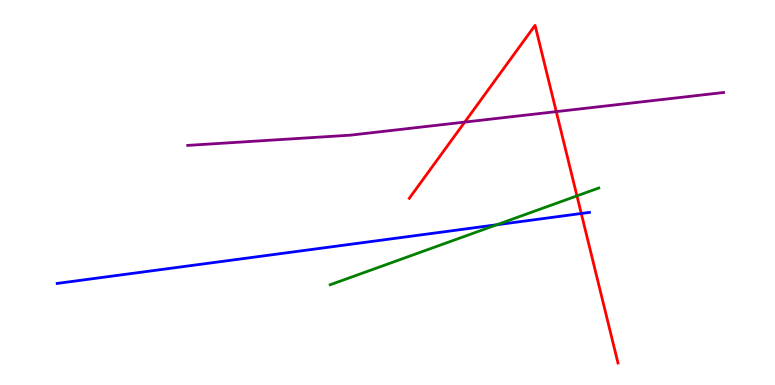[{'lines': ['blue', 'red'], 'intersections': [{'x': 7.5, 'y': 4.45}]}, {'lines': ['green', 'red'], 'intersections': [{'x': 7.44, 'y': 4.91}]}, {'lines': ['purple', 'red'], 'intersections': [{'x': 6.0, 'y': 6.83}, {'x': 7.18, 'y': 7.1}]}, {'lines': ['blue', 'green'], 'intersections': [{'x': 6.41, 'y': 4.16}]}, {'lines': ['blue', 'purple'], 'intersections': []}, {'lines': ['green', 'purple'], 'intersections': []}]